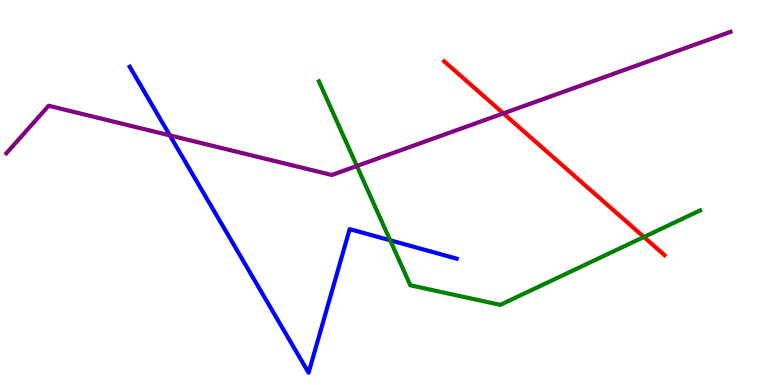[{'lines': ['blue', 'red'], 'intersections': []}, {'lines': ['green', 'red'], 'intersections': [{'x': 8.31, 'y': 3.84}]}, {'lines': ['purple', 'red'], 'intersections': [{'x': 6.5, 'y': 7.05}]}, {'lines': ['blue', 'green'], 'intersections': [{'x': 5.03, 'y': 3.76}]}, {'lines': ['blue', 'purple'], 'intersections': [{'x': 2.19, 'y': 6.48}]}, {'lines': ['green', 'purple'], 'intersections': [{'x': 4.6, 'y': 5.69}]}]